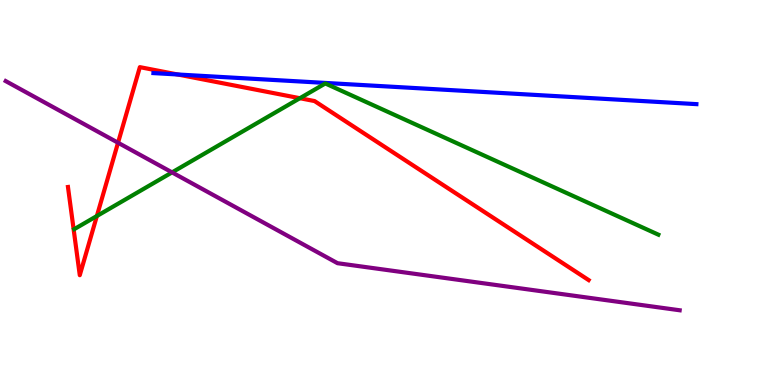[{'lines': ['blue', 'red'], 'intersections': [{'x': 2.29, 'y': 8.07}]}, {'lines': ['green', 'red'], 'intersections': [{'x': 1.25, 'y': 4.39}, {'x': 3.87, 'y': 7.45}]}, {'lines': ['purple', 'red'], 'intersections': [{'x': 1.52, 'y': 6.29}]}, {'lines': ['blue', 'green'], 'intersections': []}, {'lines': ['blue', 'purple'], 'intersections': []}, {'lines': ['green', 'purple'], 'intersections': [{'x': 2.22, 'y': 5.52}]}]